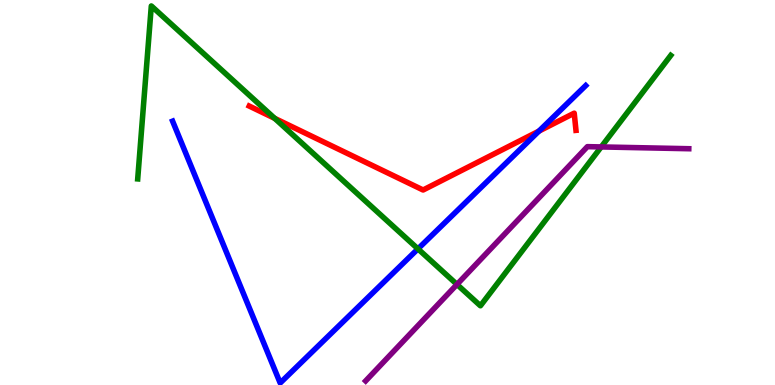[{'lines': ['blue', 'red'], 'intersections': [{'x': 6.95, 'y': 6.59}]}, {'lines': ['green', 'red'], 'intersections': [{'x': 3.54, 'y': 6.93}]}, {'lines': ['purple', 'red'], 'intersections': []}, {'lines': ['blue', 'green'], 'intersections': [{'x': 5.39, 'y': 3.54}]}, {'lines': ['blue', 'purple'], 'intersections': []}, {'lines': ['green', 'purple'], 'intersections': [{'x': 5.9, 'y': 2.61}, {'x': 7.76, 'y': 6.18}]}]